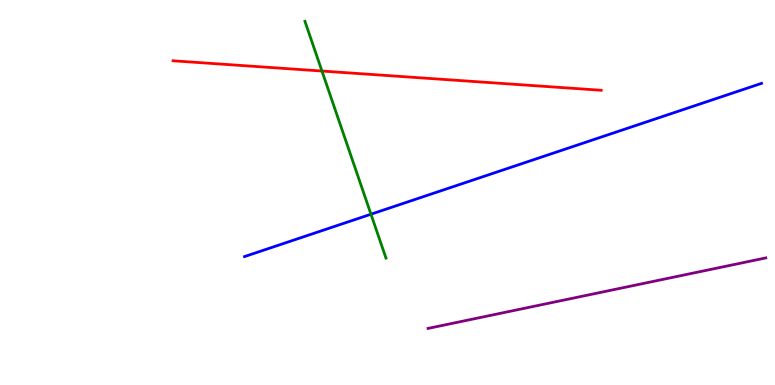[{'lines': ['blue', 'red'], 'intersections': []}, {'lines': ['green', 'red'], 'intersections': [{'x': 4.15, 'y': 8.15}]}, {'lines': ['purple', 'red'], 'intersections': []}, {'lines': ['blue', 'green'], 'intersections': [{'x': 4.79, 'y': 4.44}]}, {'lines': ['blue', 'purple'], 'intersections': []}, {'lines': ['green', 'purple'], 'intersections': []}]